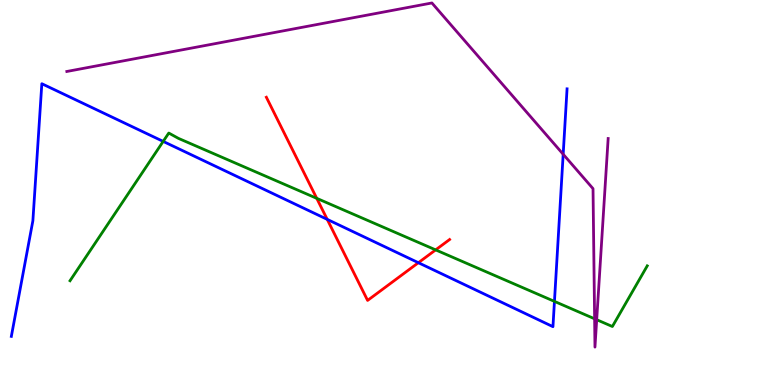[{'lines': ['blue', 'red'], 'intersections': [{'x': 4.22, 'y': 4.3}, {'x': 5.4, 'y': 3.18}]}, {'lines': ['green', 'red'], 'intersections': [{'x': 4.09, 'y': 4.85}, {'x': 5.62, 'y': 3.51}]}, {'lines': ['purple', 'red'], 'intersections': []}, {'lines': ['blue', 'green'], 'intersections': [{'x': 2.11, 'y': 6.33}, {'x': 7.15, 'y': 2.17}]}, {'lines': ['blue', 'purple'], 'intersections': [{'x': 7.27, 'y': 5.99}]}, {'lines': ['green', 'purple'], 'intersections': [{'x': 7.67, 'y': 1.72}, {'x': 7.7, 'y': 1.7}]}]